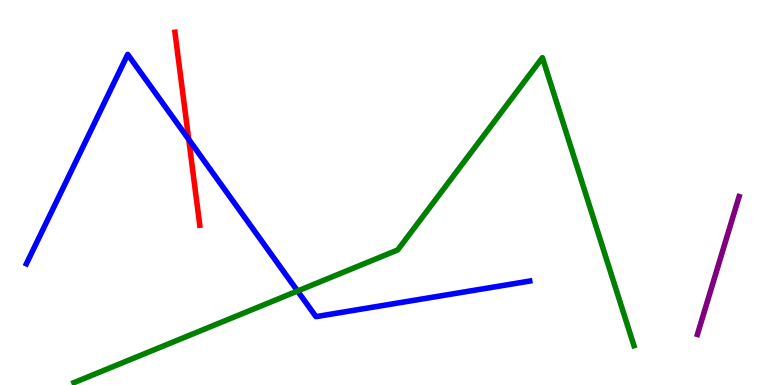[{'lines': ['blue', 'red'], 'intersections': [{'x': 2.44, 'y': 6.38}]}, {'lines': ['green', 'red'], 'intersections': []}, {'lines': ['purple', 'red'], 'intersections': []}, {'lines': ['blue', 'green'], 'intersections': [{'x': 3.84, 'y': 2.44}]}, {'lines': ['blue', 'purple'], 'intersections': []}, {'lines': ['green', 'purple'], 'intersections': []}]